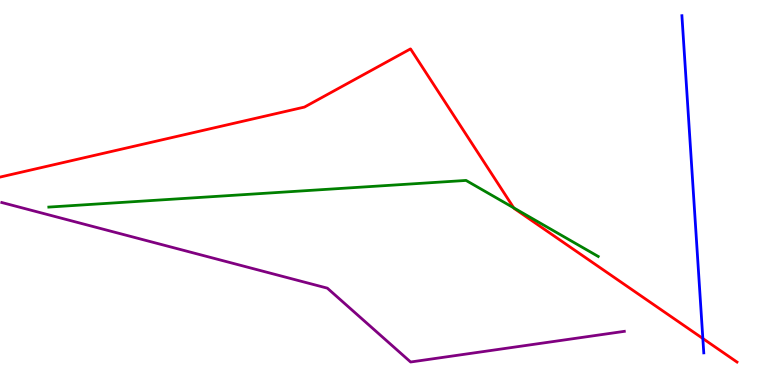[{'lines': ['blue', 'red'], 'intersections': [{'x': 9.07, 'y': 1.21}]}, {'lines': ['green', 'red'], 'intersections': [{'x': 6.63, 'y': 4.6}]}, {'lines': ['purple', 'red'], 'intersections': []}, {'lines': ['blue', 'green'], 'intersections': []}, {'lines': ['blue', 'purple'], 'intersections': []}, {'lines': ['green', 'purple'], 'intersections': []}]